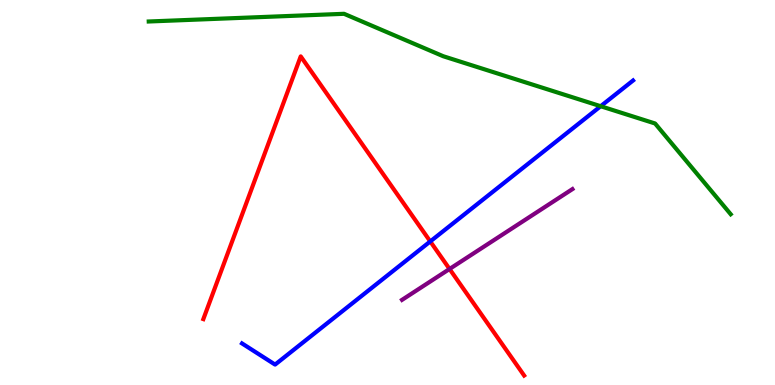[{'lines': ['blue', 'red'], 'intersections': [{'x': 5.55, 'y': 3.73}]}, {'lines': ['green', 'red'], 'intersections': []}, {'lines': ['purple', 'red'], 'intersections': [{'x': 5.8, 'y': 3.01}]}, {'lines': ['blue', 'green'], 'intersections': [{'x': 7.75, 'y': 7.24}]}, {'lines': ['blue', 'purple'], 'intersections': []}, {'lines': ['green', 'purple'], 'intersections': []}]